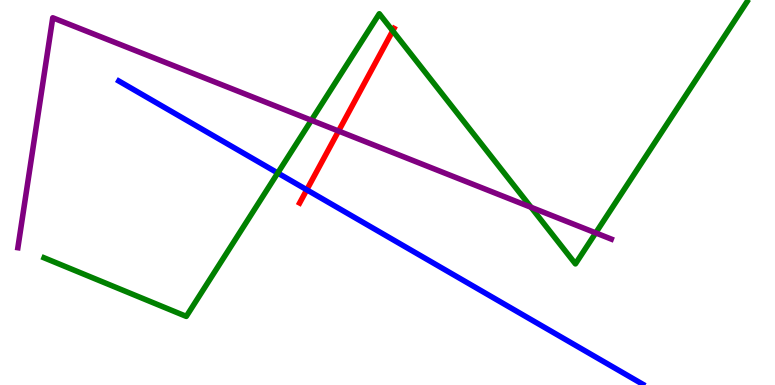[{'lines': ['blue', 'red'], 'intersections': [{'x': 3.96, 'y': 5.07}]}, {'lines': ['green', 'red'], 'intersections': [{'x': 5.07, 'y': 9.2}]}, {'lines': ['purple', 'red'], 'intersections': [{'x': 4.37, 'y': 6.6}]}, {'lines': ['blue', 'green'], 'intersections': [{'x': 3.58, 'y': 5.51}]}, {'lines': ['blue', 'purple'], 'intersections': []}, {'lines': ['green', 'purple'], 'intersections': [{'x': 4.02, 'y': 6.88}, {'x': 6.85, 'y': 4.62}, {'x': 7.69, 'y': 3.95}]}]